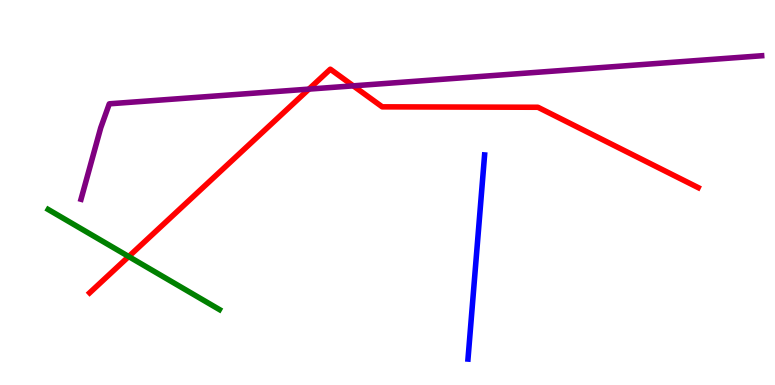[{'lines': ['blue', 'red'], 'intersections': []}, {'lines': ['green', 'red'], 'intersections': [{'x': 1.66, 'y': 3.34}]}, {'lines': ['purple', 'red'], 'intersections': [{'x': 3.99, 'y': 7.69}, {'x': 4.56, 'y': 7.77}]}, {'lines': ['blue', 'green'], 'intersections': []}, {'lines': ['blue', 'purple'], 'intersections': []}, {'lines': ['green', 'purple'], 'intersections': []}]